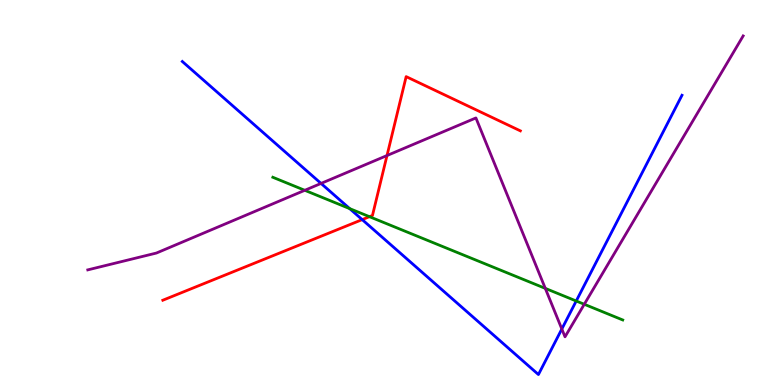[{'lines': ['blue', 'red'], 'intersections': [{'x': 4.67, 'y': 4.3}]}, {'lines': ['green', 'red'], 'intersections': [{'x': 4.77, 'y': 4.37}]}, {'lines': ['purple', 'red'], 'intersections': [{'x': 4.99, 'y': 5.96}]}, {'lines': ['blue', 'green'], 'intersections': [{'x': 4.51, 'y': 4.58}, {'x': 7.44, 'y': 2.18}]}, {'lines': ['blue', 'purple'], 'intersections': [{'x': 4.14, 'y': 5.24}, {'x': 7.25, 'y': 1.45}]}, {'lines': ['green', 'purple'], 'intersections': [{'x': 3.93, 'y': 5.06}, {'x': 7.04, 'y': 2.51}, {'x': 7.54, 'y': 2.1}]}]